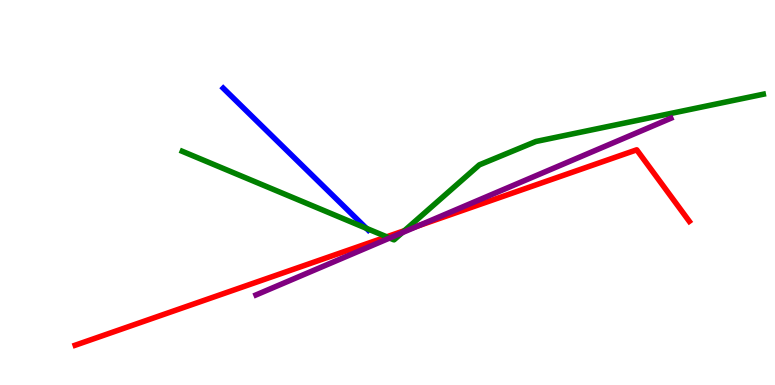[{'lines': ['blue', 'red'], 'intersections': []}, {'lines': ['green', 'red'], 'intersections': [{'x': 4.99, 'y': 3.85}, {'x': 5.22, 'y': 4.01}]}, {'lines': ['purple', 'red'], 'intersections': [{'x': 5.4, 'y': 4.13}]}, {'lines': ['blue', 'green'], 'intersections': [{'x': 4.73, 'y': 4.07}]}, {'lines': ['blue', 'purple'], 'intersections': []}, {'lines': ['green', 'purple'], 'intersections': [{'x': 5.03, 'y': 3.82}, {'x': 5.19, 'y': 3.96}]}]